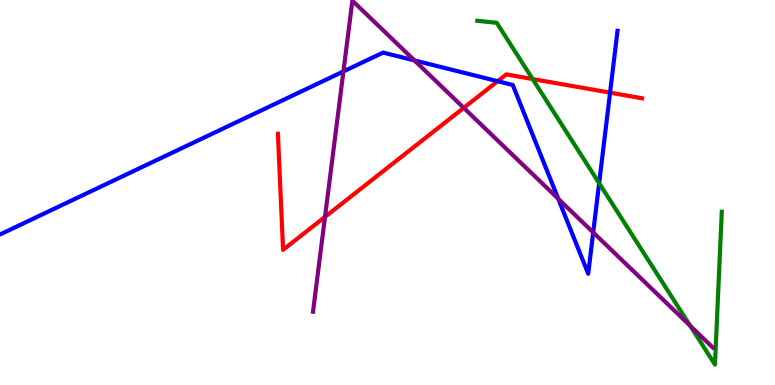[{'lines': ['blue', 'red'], 'intersections': [{'x': 6.42, 'y': 7.89}, {'x': 7.87, 'y': 7.59}]}, {'lines': ['green', 'red'], 'intersections': [{'x': 6.87, 'y': 7.95}]}, {'lines': ['purple', 'red'], 'intersections': [{'x': 4.19, 'y': 4.37}, {'x': 5.98, 'y': 7.2}]}, {'lines': ['blue', 'green'], 'intersections': [{'x': 7.73, 'y': 5.24}]}, {'lines': ['blue', 'purple'], 'intersections': [{'x': 4.43, 'y': 8.14}, {'x': 5.35, 'y': 8.43}, {'x': 7.2, 'y': 4.84}, {'x': 7.65, 'y': 3.96}]}, {'lines': ['green', 'purple'], 'intersections': [{'x': 8.91, 'y': 1.54}]}]